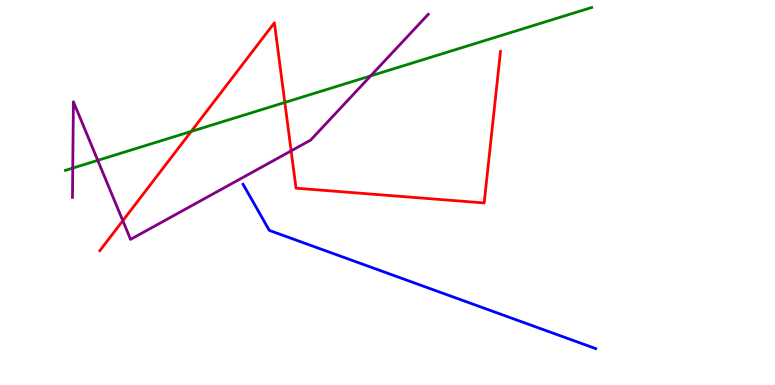[{'lines': ['blue', 'red'], 'intersections': []}, {'lines': ['green', 'red'], 'intersections': [{'x': 2.47, 'y': 6.59}, {'x': 3.68, 'y': 7.34}]}, {'lines': ['purple', 'red'], 'intersections': [{'x': 1.58, 'y': 4.27}, {'x': 3.76, 'y': 6.08}]}, {'lines': ['blue', 'green'], 'intersections': []}, {'lines': ['blue', 'purple'], 'intersections': []}, {'lines': ['green', 'purple'], 'intersections': [{'x': 0.939, 'y': 5.63}, {'x': 1.26, 'y': 5.83}, {'x': 4.78, 'y': 8.03}]}]